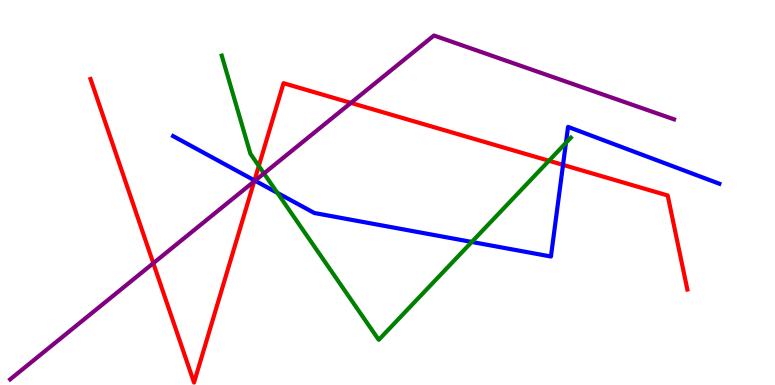[{'lines': ['blue', 'red'], 'intersections': [{'x': 3.28, 'y': 5.31}, {'x': 7.26, 'y': 5.72}]}, {'lines': ['green', 'red'], 'intersections': [{'x': 3.34, 'y': 5.69}, {'x': 7.08, 'y': 5.82}]}, {'lines': ['purple', 'red'], 'intersections': [{'x': 1.98, 'y': 3.16}, {'x': 3.28, 'y': 5.29}, {'x': 4.53, 'y': 7.33}]}, {'lines': ['blue', 'green'], 'intersections': [{'x': 3.58, 'y': 4.99}, {'x': 6.09, 'y': 3.72}, {'x': 7.3, 'y': 6.29}]}, {'lines': ['blue', 'purple'], 'intersections': [{'x': 3.29, 'y': 5.31}]}, {'lines': ['green', 'purple'], 'intersections': [{'x': 3.41, 'y': 5.5}]}]